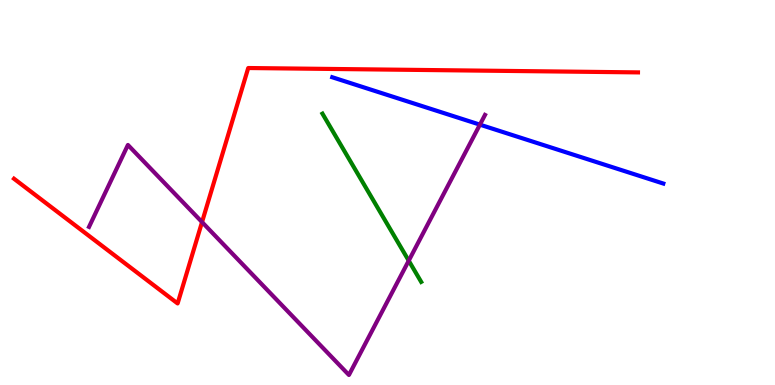[{'lines': ['blue', 'red'], 'intersections': []}, {'lines': ['green', 'red'], 'intersections': []}, {'lines': ['purple', 'red'], 'intersections': [{'x': 2.61, 'y': 4.23}]}, {'lines': ['blue', 'green'], 'intersections': []}, {'lines': ['blue', 'purple'], 'intersections': [{'x': 6.19, 'y': 6.76}]}, {'lines': ['green', 'purple'], 'intersections': [{'x': 5.27, 'y': 3.23}]}]